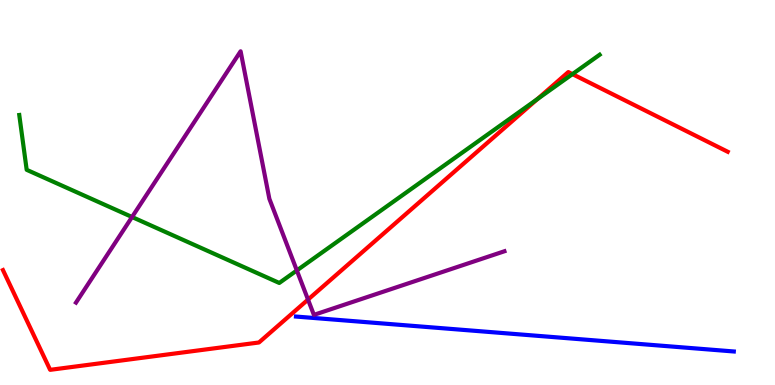[{'lines': ['blue', 'red'], 'intersections': []}, {'lines': ['green', 'red'], 'intersections': [{'x': 6.93, 'y': 7.43}, {'x': 7.39, 'y': 8.07}]}, {'lines': ['purple', 'red'], 'intersections': [{'x': 3.97, 'y': 2.22}]}, {'lines': ['blue', 'green'], 'intersections': []}, {'lines': ['blue', 'purple'], 'intersections': []}, {'lines': ['green', 'purple'], 'intersections': [{'x': 1.7, 'y': 4.36}, {'x': 3.83, 'y': 2.98}]}]